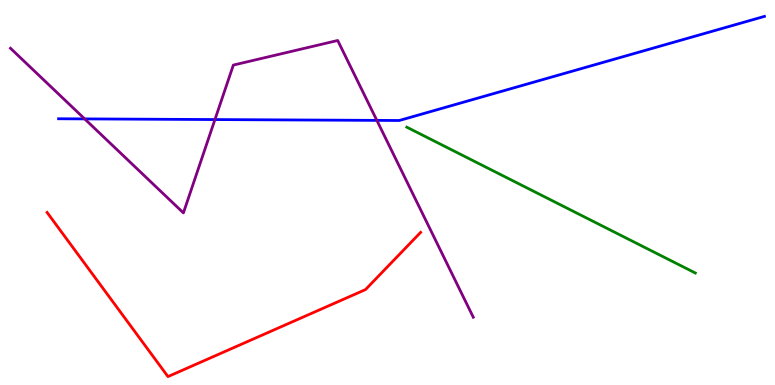[{'lines': ['blue', 'red'], 'intersections': []}, {'lines': ['green', 'red'], 'intersections': []}, {'lines': ['purple', 'red'], 'intersections': []}, {'lines': ['blue', 'green'], 'intersections': []}, {'lines': ['blue', 'purple'], 'intersections': [{'x': 1.09, 'y': 6.91}, {'x': 2.77, 'y': 6.89}, {'x': 4.86, 'y': 6.87}]}, {'lines': ['green', 'purple'], 'intersections': []}]